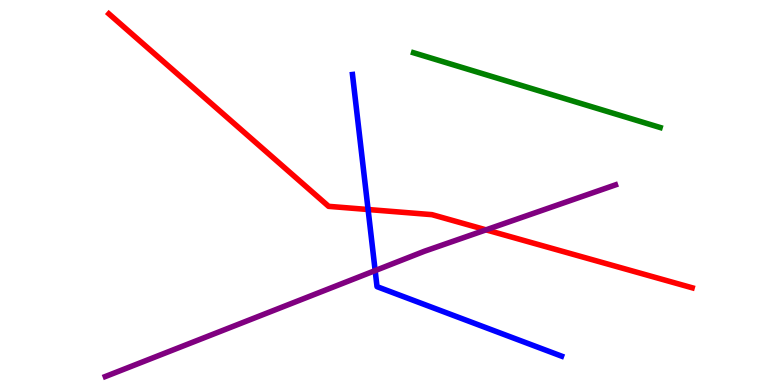[{'lines': ['blue', 'red'], 'intersections': [{'x': 4.75, 'y': 4.56}]}, {'lines': ['green', 'red'], 'intersections': []}, {'lines': ['purple', 'red'], 'intersections': [{'x': 6.27, 'y': 4.03}]}, {'lines': ['blue', 'green'], 'intersections': []}, {'lines': ['blue', 'purple'], 'intersections': [{'x': 4.84, 'y': 2.97}]}, {'lines': ['green', 'purple'], 'intersections': []}]